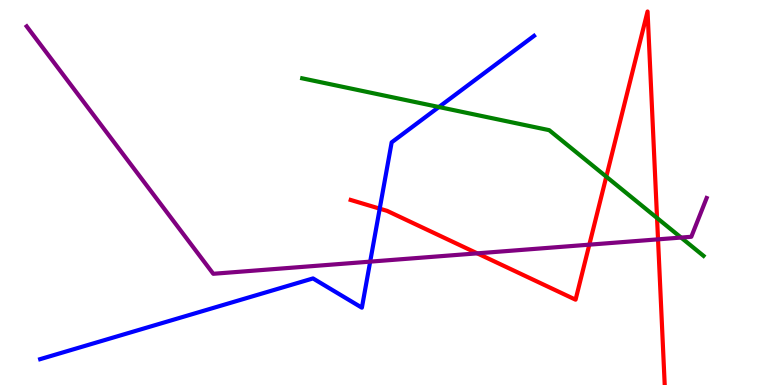[{'lines': ['blue', 'red'], 'intersections': [{'x': 4.9, 'y': 4.58}]}, {'lines': ['green', 'red'], 'intersections': [{'x': 7.82, 'y': 5.41}, {'x': 8.48, 'y': 4.34}]}, {'lines': ['purple', 'red'], 'intersections': [{'x': 6.16, 'y': 3.42}, {'x': 7.6, 'y': 3.64}, {'x': 8.49, 'y': 3.78}]}, {'lines': ['blue', 'green'], 'intersections': [{'x': 5.66, 'y': 7.22}]}, {'lines': ['blue', 'purple'], 'intersections': [{'x': 4.78, 'y': 3.2}]}, {'lines': ['green', 'purple'], 'intersections': [{'x': 8.79, 'y': 3.83}]}]